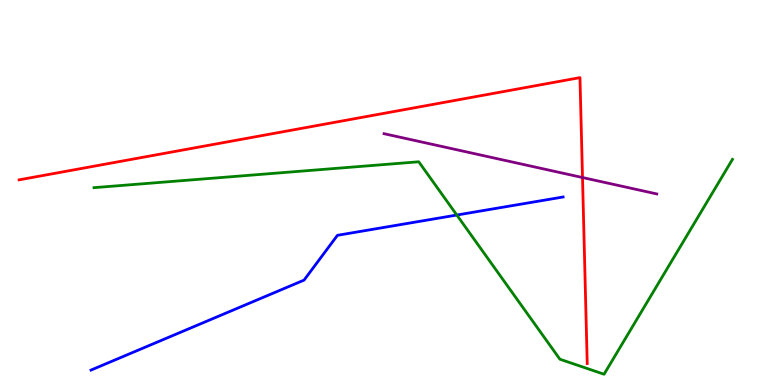[{'lines': ['blue', 'red'], 'intersections': []}, {'lines': ['green', 'red'], 'intersections': []}, {'lines': ['purple', 'red'], 'intersections': [{'x': 7.52, 'y': 5.39}]}, {'lines': ['blue', 'green'], 'intersections': [{'x': 5.89, 'y': 4.41}]}, {'lines': ['blue', 'purple'], 'intersections': []}, {'lines': ['green', 'purple'], 'intersections': []}]